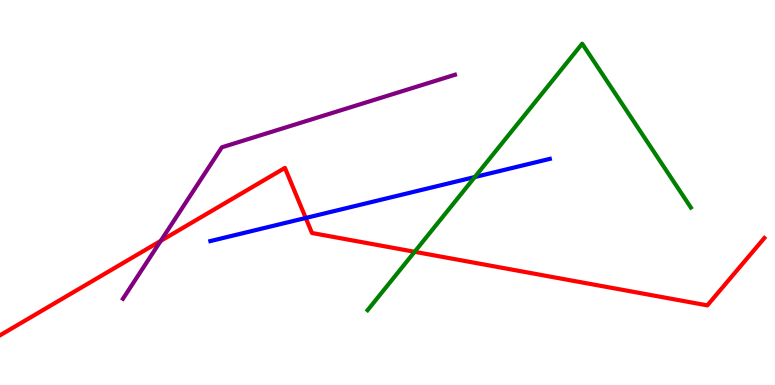[{'lines': ['blue', 'red'], 'intersections': [{'x': 3.94, 'y': 4.34}]}, {'lines': ['green', 'red'], 'intersections': [{'x': 5.35, 'y': 3.46}]}, {'lines': ['purple', 'red'], 'intersections': [{'x': 2.07, 'y': 3.74}]}, {'lines': ['blue', 'green'], 'intersections': [{'x': 6.13, 'y': 5.4}]}, {'lines': ['blue', 'purple'], 'intersections': []}, {'lines': ['green', 'purple'], 'intersections': []}]